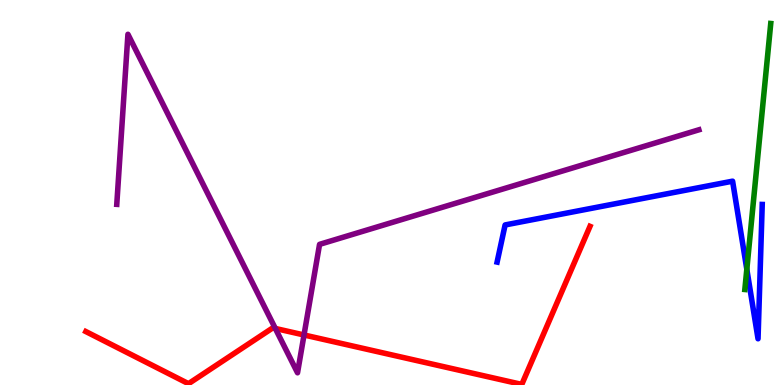[{'lines': ['blue', 'red'], 'intersections': []}, {'lines': ['green', 'red'], 'intersections': []}, {'lines': ['purple', 'red'], 'intersections': [{'x': 3.55, 'y': 1.47}, {'x': 3.92, 'y': 1.3}]}, {'lines': ['blue', 'green'], 'intersections': [{'x': 9.64, 'y': 3.01}]}, {'lines': ['blue', 'purple'], 'intersections': []}, {'lines': ['green', 'purple'], 'intersections': []}]